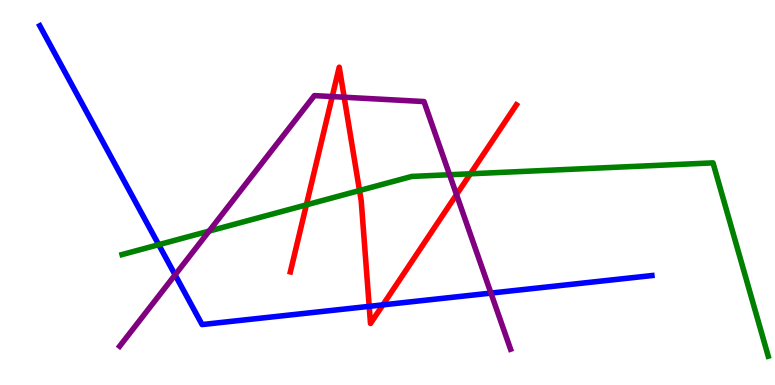[{'lines': ['blue', 'red'], 'intersections': [{'x': 4.76, 'y': 2.04}, {'x': 4.94, 'y': 2.08}]}, {'lines': ['green', 'red'], 'intersections': [{'x': 3.95, 'y': 4.68}, {'x': 4.64, 'y': 5.05}, {'x': 6.07, 'y': 5.49}]}, {'lines': ['purple', 'red'], 'intersections': [{'x': 4.29, 'y': 7.49}, {'x': 4.44, 'y': 7.47}, {'x': 5.89, 'y': 4.95}]}, {'lines': ['blue', 'green'], 'intersections': [{'x': 2.05, 'y': 3.64}]}, {'lines': ['blue', 'purple'], 'intersections': [{'x': 2.26, 'y': 2.86}, {'x': 6.33, 'y': 2.39}]}, {'lines': ['green', 'purple'], 'intersections': [{'x': 2.7, 'y': 4.0}, {'x': 5.8, 'y': 5.46}]}]